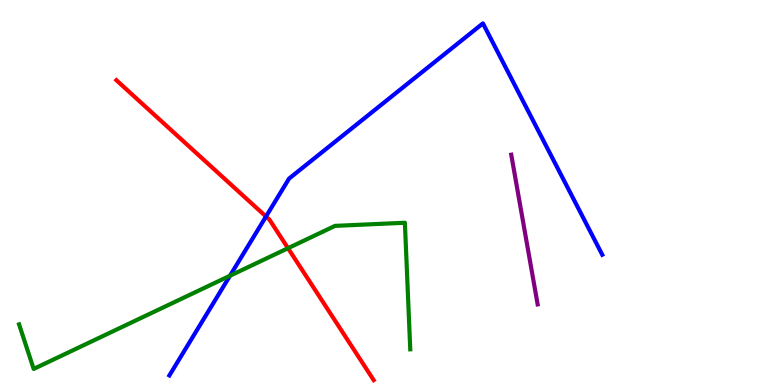[{'lines': ['blue', 'red'], 'intersections': [{'x': 3.43, 'y': 4.38}]}, {'lines': ['green', 'red'], 'intersections': [{'x': 3.72, 'y': 3.55}]}, {'lines': ['purple', 'red'], 'intersections': []}, {'lines': ['blue', 'green'], 'intersections': [{'x': 2.97, 'y': 2.84}]}, {'lines': ['blue', 'purple'], 'intersections': []}, {'lines': ['green', 'purple'], 'intersections': []}]